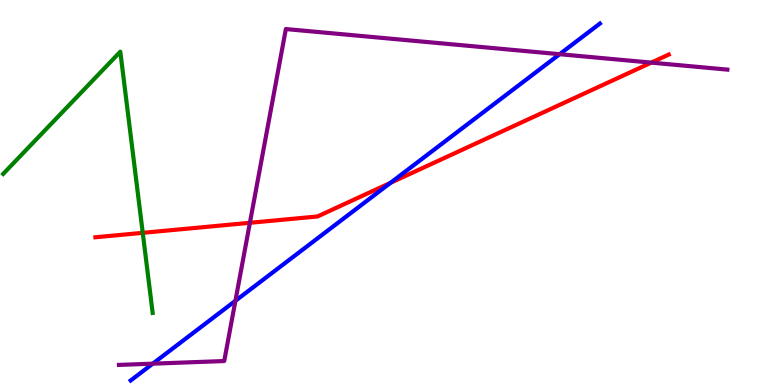[{'lines': ['blue', 'red'], 'intersections': [{'x': 5.04, 'y': 5.25}]}, {'lines': ['green', 'red'], 'intersections': [{'x': 1.84, 'y': 3.95}]}, {'lines': ['purple', 'red'], 'intersections': [{'x': 3.22, 'y': 4.21}, {'x': 8.4, 'y': 8.37}]}, {'lines': ['blue', 'green'], 'intersections': []}, {'lines': ['blue', 'purple'], 'intersections': [{'x': 1.97, 'y': 0.554}, {'x': 3.04, 'y': 2.19}, {'x': 7.22, 'y': 8.59}]}, {'lines': ['green', 'purple'], 'intersections': []}]